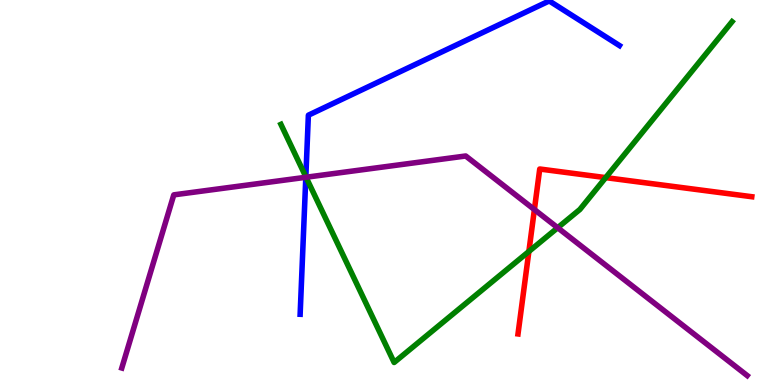[{'lines': ['blue', 'red'], 'intersections': []}, {'lines': ['green', 'red'], 'intersections': [{'x': 6.82, 'y': 3.47}, {'x': 7.82, 'y': 5.39}]}, {'lines': ['purple', 'red'], 'intersections': [{'x': 6.9, 'y': 4.56}]}, {'lines': ['blue', 'green'], 'intersections': [{'x': 3.95, 'y': 5.41}]}, {'lines': ['blue', 'purple'], 'intersections': [{'x': 3.95, 'y': 5.4}]}, {'lines': ['green', 'purple'], 'intersections': [{'x': 3.95, 'y': 5.4}, {'x': 7.2, 'y': 4.08}]}]